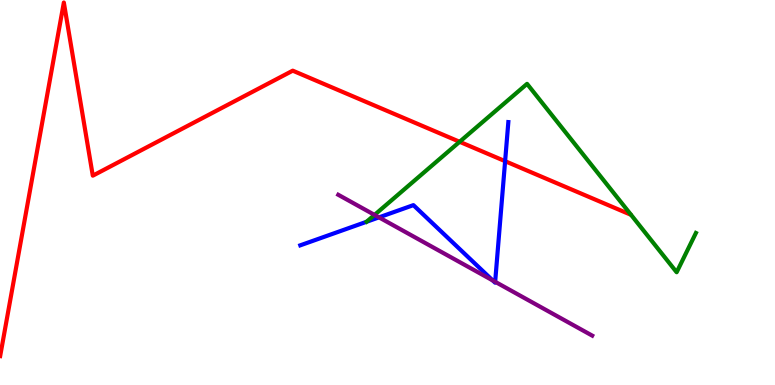[{'lines': ['blue', 'red'], 'intersections': [{'x': 6.52, 'y': 5.81}]}, {'lines': ['green', 'red'], 'intersections': [{'x': 5.93, 'y': 6.32}]}, {'lines': ['purple', 'red'], 'intersections': []}, {'lines': ['blue', 'green'], 'intersections': []}, {'lines': ['blue', 'purple'], 'intersections': [{'x': 4.89, 'y': 4.35}, {'x': 6.36, 'y': 2.72}, {'x': 6.39, 'y': 2.68}]}, {'lines': ['green', 'purple'], 'intersections': [{'x': 4.83, 'y': 4.42}]}]